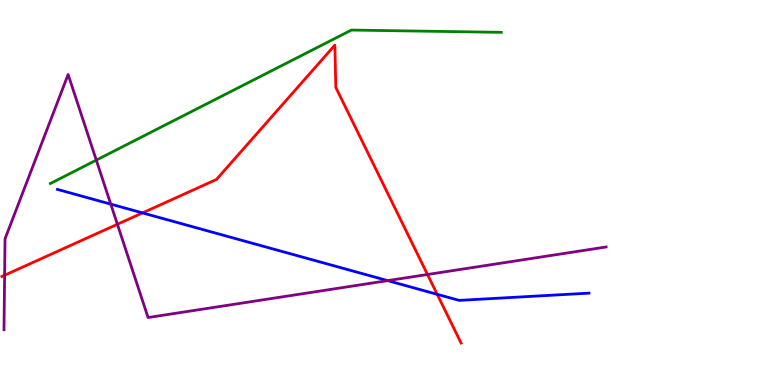[{'lines': ['blue', 'red'], 'intersections': [{'x': 1.84, 'y': 4.47}, {'x': 5.64, 'y': 2.36}]}, {'lines': ['green', 'red'], 'intersections': []}, {'lines': ['purple', 'red'], 'intersections': [{'x': 0.0595, 'y': 2.85}, {'x': 1.51, 'y': 4.18}, {'x': 5.52, 'y': 2.87}]}, {'lines': ['blue', 'green'], 'intersections': []}, {'lines': ['blue', 'purple'], 'intersections': [{'x': 1.43, 'y': 4.7}, {'x': 5.0, 'y': 2.71}]}, {'lines': ['green', 'purple'], 'intersections': [{'x': 1.24, 'y': 5.84}]}]